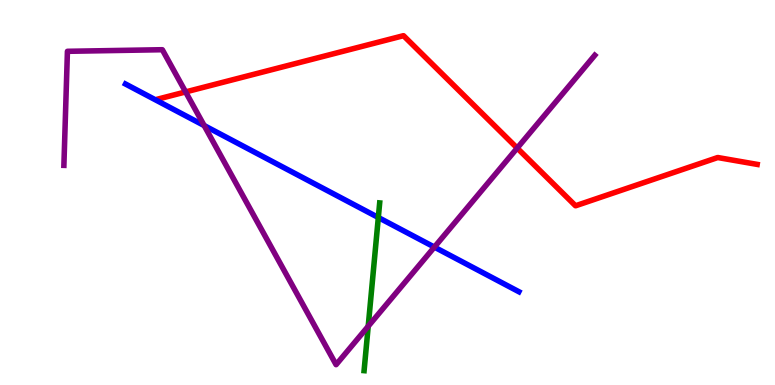[{'lines': ['blue', 'red'], 'intersections': []}, {'lines': ['green', 'red'], 'intersections': []}, {'lines': ['purple', 'red'], 'intersections': [{'x': 2.4, 'y': 7.61}, {'x': 6.67, 'y': 6.15}]}, {'lines': ['blue', 'green'], 'intersections': [{'x': 4.88, 'y': 4.35}]}, {'lines': ['blue', 'purple'], 'intersections': [{'x': 2.63, 'y': 6.74}, {'x': 5.6, 'y': 3.58}]}, {'lines': ['green', 'purple'], 'intersections': [{'x': 4.75, 'y': 1.53}]}]